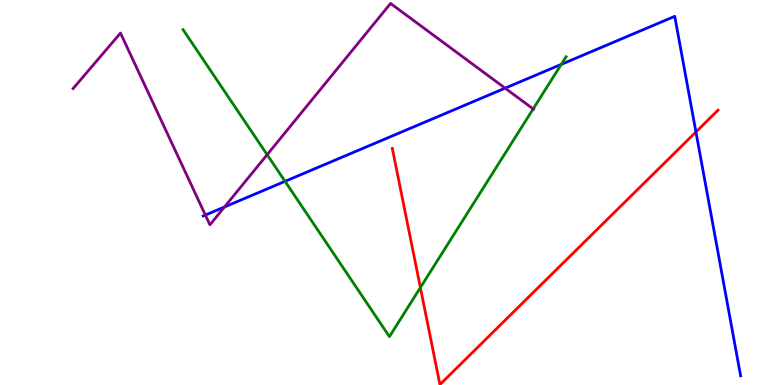[{'lines': ['blue', 'red'], 'intersections': [{'x': 8.98, 'y': 6.57}]}, {'lines': ['green', 'red'], 'intersections': [{'x': 5.42, 'y': 2.53}]}, {'lines': ['purple', 'red'], 'intersections': []}, {'lines': ['blue', 'green'], 'intersections': [{'x': 3.68, 'y': 5.29}, {'x': 7.24, 'y': 8.33}]}, {'lines': ['blue', 'purple'], 'intersections': [{'x': 2.65, 'y': 4.41}, {'x': 2.9, 'y': 4.62}, {'x': 6.52, 'y': 7.71}]}, {'lines': ['green', 'purple'], 'intersections': [{'x': 3.45, 'y': 5.98}, {'x': 6.88, 'y': 7.17}]}]